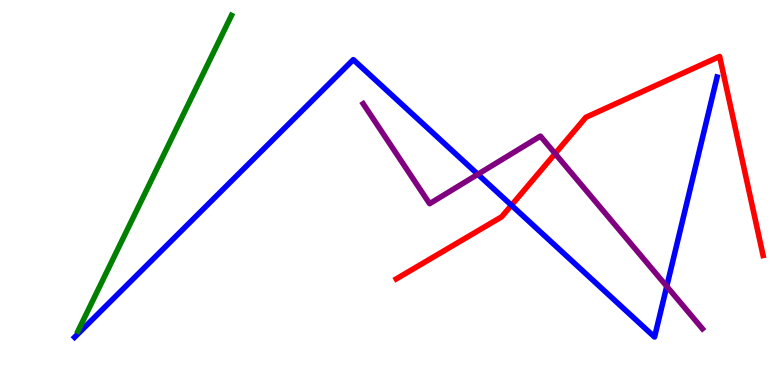[{'lines': ['blue', 'red'], 'intersections': [{'x': 6.6, 'y': 4.67}]}, {'lines': ['green', 'red'], 'intersections': []}, {'lines': ['purple', 'red'], 'intersections': [{'x': 7.16, 'y': 6.01}]}, {'lines': ['blue', 'green'], 'intersections': []}, {'lines': ['blue', 'purple'], 'intersections': [{'x': 6.17, 'y': 5.47}, {'x': 8.6, 'y': 2.56}]}, {'lines': ['green', 'purple'], 'intersections': []}]